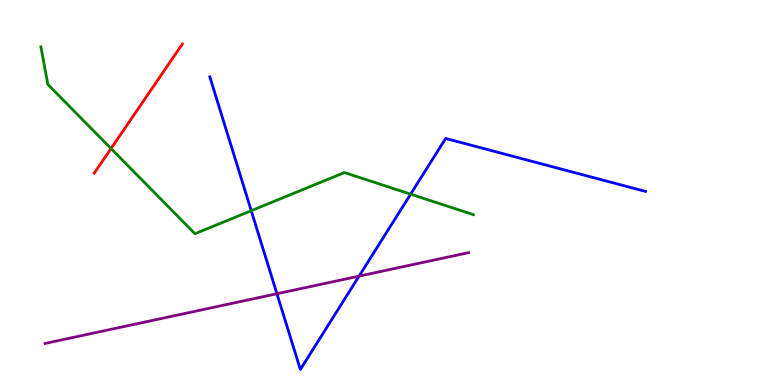[{'lines': ['blue', 'red'], 'intersections': []}, {'lines': ['green', 'red'], 'intersections': [{'x': 1.43, 'y': 6.14}]}, {'lines': ['purple', 'red'], 'intersections': []}, {'lines': ['blue', 'green'], 'intersections': [{'x': 3.24, 'y': 4.53}, {'x': 5.3, 'y': 4.96}]}, {'lines': ['blue', 'purple'], 'intersections': [{'x': 3.57, 'y': 2.37}, {'x': 4.63, 'y': 2.83}]}, {'lines': ['green', 'purple'], 'intersections': []}]